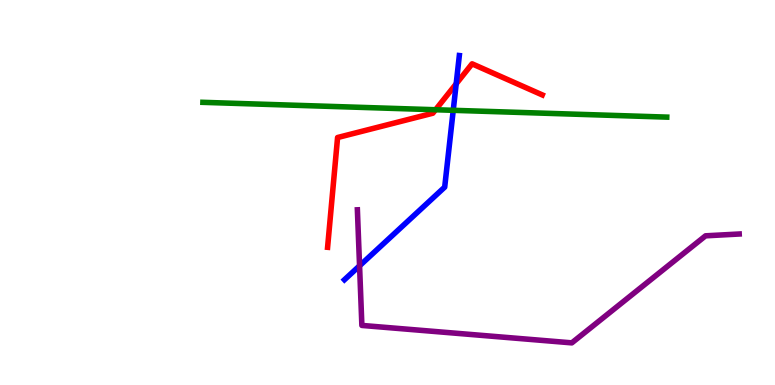[{'lines': ['blue', 'red'], 'intersections': [{'x': 5.89, 'y': 7.82}]}, {'lines': ['green', 'red'], 'intersections': [{'x': 5.62, 'y': 7.15}]}, {'lines': ['purple', 'red'], 'intersections': []}, {'lines': ['blue', 'green'], 'intersections': [{'x': 5.85, 'y': 7.13}]}, {'lines': ['blue', 'purple'], 'intersections': [{'x': 4.64, 'y': 3.1}]}, {'lines': ['green', 'purple'], 'intersections': []}]